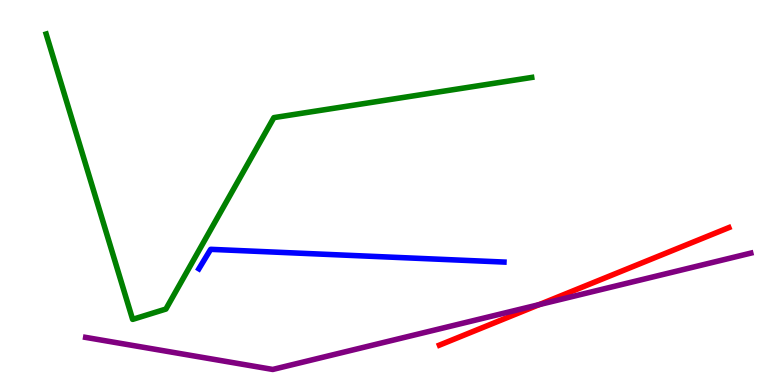[{'lines': ['blue', 'red'], 'intersections': []}, {'lines': ['green', 'red'], 'intersections': []}, {'lines': ['purple', 'red'], 'intersections': [{'x': 6.96, 'y': 2.09}]}, {'lines': ['blue', 'green'], 'intersections': []}, {'lines': ['blue', 'purple'], 'intersections': []}, {'lines': ['green', 'purple'], 'intersections': []}]